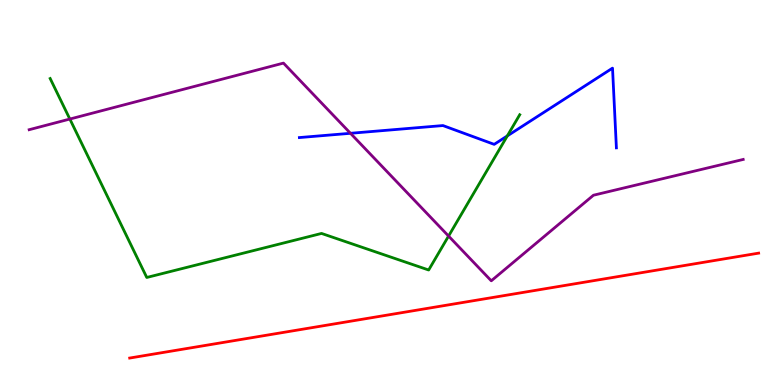[{'lines': ['blue', 'red'], 'intersections': []}, {'lines': ['green', 'red'], 'intersections': []}, {'lines': ['purple', 'red'], 'intersections': []}, {'lines': ['blue', 'green'], 'intersections': [{'x': 6.55, 'y': 6.47}]}, {'lines': ['blue', 'purple'], 'intersections': [{'x': 4.52, 'y': 6.54}]}, {'lines': ['green', 'purple'], 'intersections': [{'x': 0.901, 'y': 6.91}, {'x': 5.79, 'y': 3.87}]}]